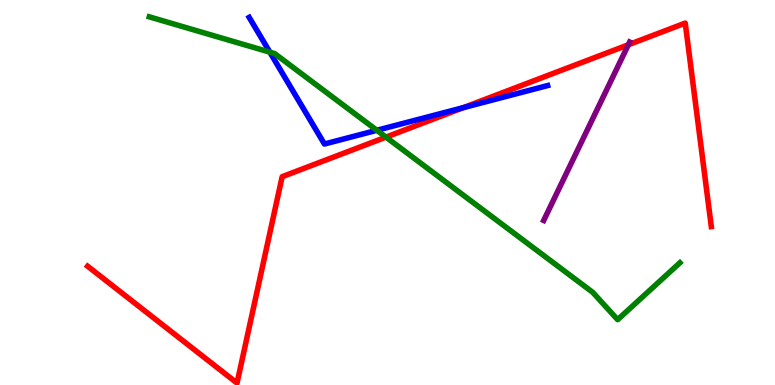[{'lines': ['blue', 'red'], 'intersections': [{'x': 5.98, 'y': 7.2}]}, {'lines': ['green', 'red'], 'intersections': [{'x': 4.98, 'y': 6.44}]}, {'lines': ['purple', 'red'], 'intersections': [{'x': 8.11, 'y': 8.84}]}, {'lines': ['blue', 'green'], 'intersections': [{'x': 3.48, 'y': 8.65}, {'x': 4.86, 'y': 6.62}]}, {'lines': ['blue', 'purple'], 'intersections': []}, {'lines': ['green', 'purple'], 'intersections': []}]